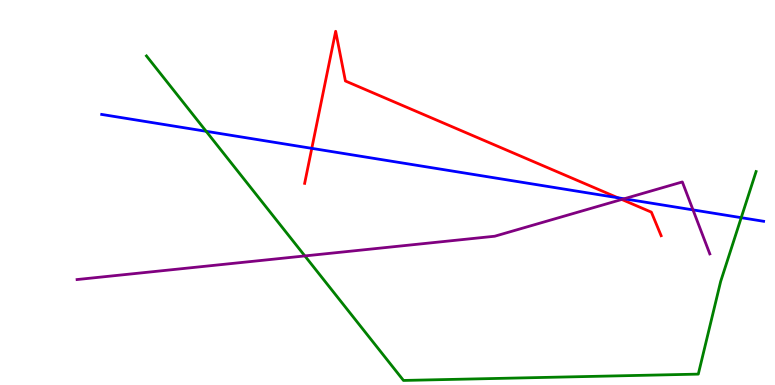[{'lines': ['blue', 'red'], 'intersections': [{'x': 4.02, 'y': 6.15}, {'x': 7.97, 'y': 4.86}]}, {'lines': ['green', 'red'], 'intersections': []}, {'lines': ['purple', 'red'], 'intersections': [{'x': 8.02, 'y': 4.82}]}, {'lines': ['blue', 'green'], 'intersections': [{'x': 2.66, 'y': 6.59}, {'x': 9.56, 'y': 4.35}]}, {'lines': ['blue', 'purple'], 'intersections': [{'x': 8.05, 'y': 4.84}, {'x': 8.94, 'y': 4.55}]}, {'lines': ['green', 'purple'], 'intersections': [{'x': 3.93, 'y': 3.35}]}]